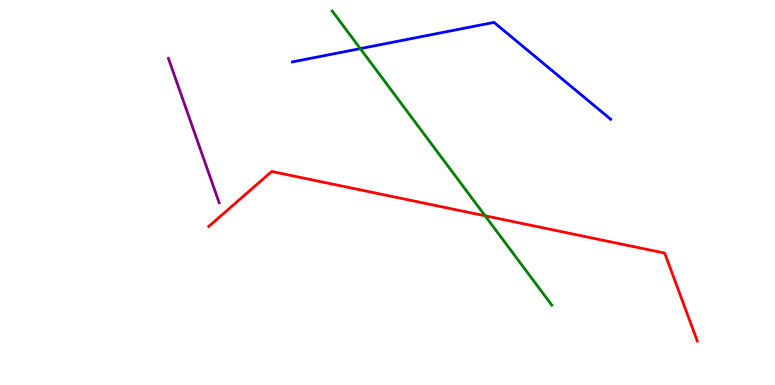[{'lines': ['blue', 'red'], 'intersections': []}, {'lines': ['green', 'red'], 'intersections': [{'x': 6.26, 'y': 4.39}]}, {'lines': ['purple', 'red'], 'intersections': []}, {'lines': ['blue', 'green'], 'intersections': [{'x': 4.65, 'y': 8.74}]}, {'lines': ['blue', 'purple'], 'intersections': []}, {'lines': ['green', 'purple'], 'intersections': []}]